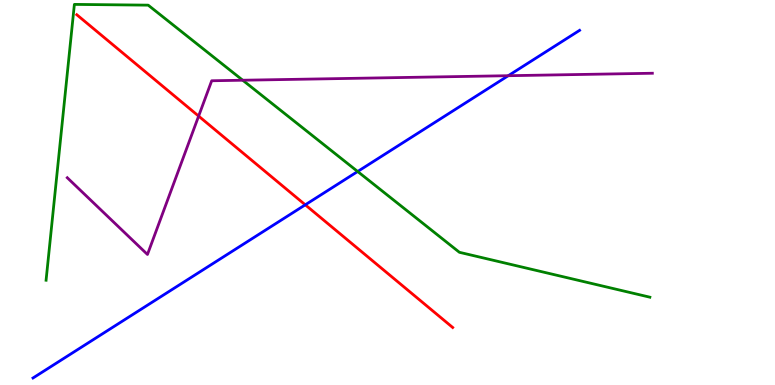[{'lines': ['blue', 'red'], 'intersections': [{'x': 3.94, 'y': 4.68}]}, {'lines': ['green', 'red'], 'intersections': []}, {'lines': ['purple', 'red'], 'intersections': [{'x': 2.56, 'y': 6.98}]}, {'lines': ['blue', 'green'], 'intersections': [{'x': 4.61, 'y': 5.55}]}, {'lines': ['blue', 'purple'], 'intersections': [{'x': 6.56, 'y': 8.03}]}, {'lines': ['green', 'purple'], 'intersections': [{'x': 3.13, 'y': 7.92}]}]